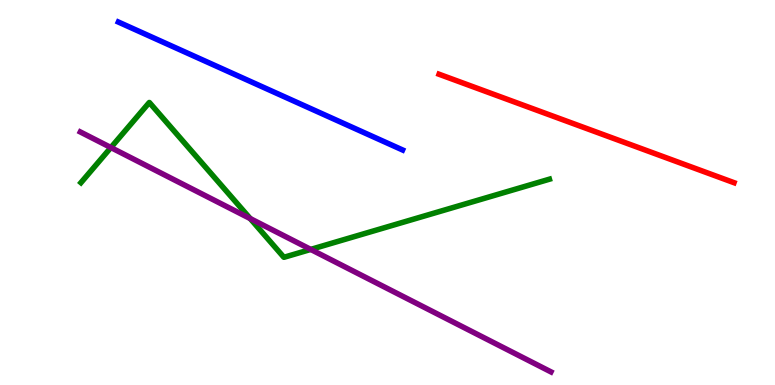[{'lines': ['blue', 'red'], 'intersections': []}, {'lines': ['green', 'red'], 'intersections': []}, {'lines': ['purple', 'red'], 'intersections': []}, {'lines': ['blue', 'green'], 'intersections': []}, {'lines': ['blue', 'purple'], 'intersections': []}, {'lines': ['green', 'purple'], 'intersections': [{'x': 1.43, 'y': 6.17}, {'x': 3.23, 'y': 4.32}, {'x': 4.01, 'y': 3.52}]}]